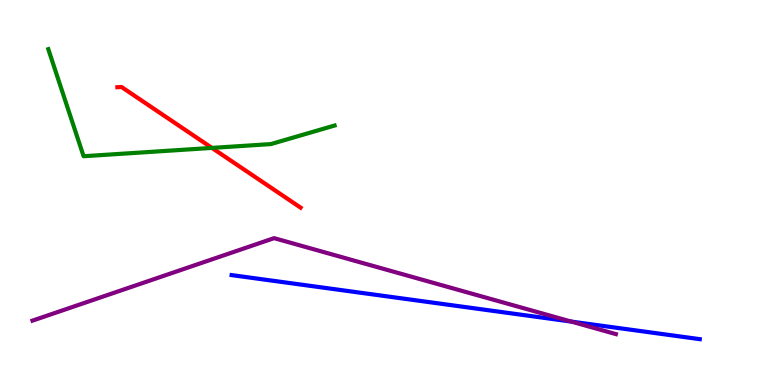[{'lines': ['blue', 'red'], 'intersections': []}, {'lines': ['green', 'red'], 'intersections': [{'x': 2.73, 'y': 6.16}]}, {'lines': ['purple', 'red'], 'intersections': []}, {'lines': ['blue', 'green'], 'intersections': []}, {'lines': ['blue', 'purple'], 'intersections': [{'x': 7.37, 'y': 1.65}]}, {'lines': ['green', 'purple'], 'intersections': []}]